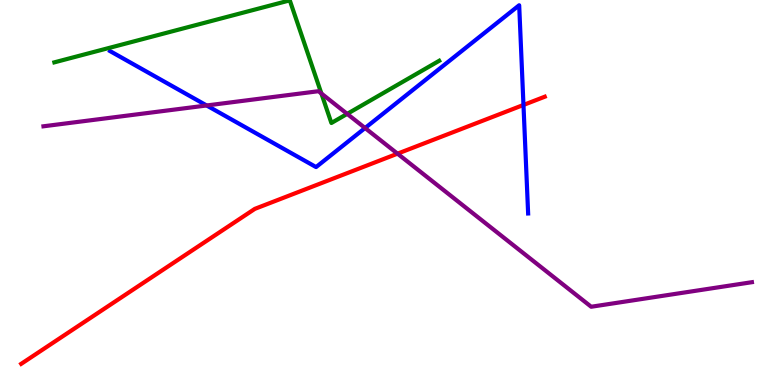[{'lines': ['blue', 'red'], 'intersections': [{'x': 6.75, 'y': 7.27}]}, {'lines': ['green', 'red'], 'intersections': []}, {'lines': ['purple', 'red'], 'intersections': [{'x': 5.13, 'y': 6.01}]}, {'lines': ['blue', 'green'], 'intersections': []}, {'lines': ['blue', 'purple'], 'intersections': [{'x': 2.67, 'y': 7.26}, {'x': 4.71, 'y': 6.67}]}, {'lines': ['green', 'purple'], 'intersections': [{'x': 4.15, 'y': 7.57}, {'x': 4.48, 'y': 7.04}]}]